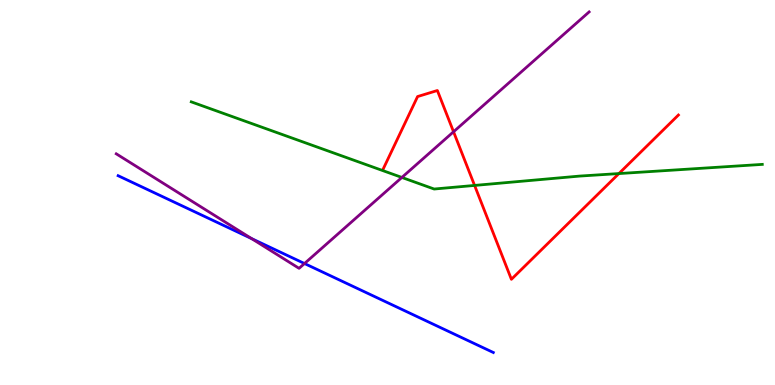[{'lines': ['blue', 'red'], 'intersections': []}, {'lines': ['green', 'red'], 'intersections': [{'x': 6.12, 'y': 5.18}, {'x': 7.99, 'y': 5.49}]}, {'lines': ['purple', 'red'], 'intersections': [{'x': 5.85, 'y': 6.58}]}, {'lines': ['blue', 'green'], 'intersections': []}, {'lines': ['blue', 'purple'], 'intersections': [{'x': 3.25, 'y': 3.8}, {'x': 3.93, 'y': 3.16}]}, {'lines': ['green', 'purple'], 'intersections': [{'x': 5.19, 'y': 5.39}]}]